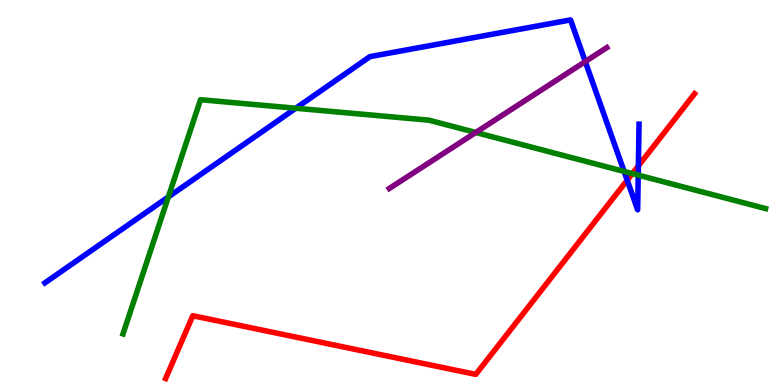[{'lines': ['blue', 'red'], 'intersections': [{'x': 8.09, 'y': 5.32}, {'x': 8.24, 'y': 5.69}]}, {'lines': ['green', 'red'], 'intersections': [{'x': 8.16, 'y': 5.49}]}, {'lines': ['purple', 'red'], 'intersections': []}, {'lines': ['blue', 'green'], 'intersections': [{'x': 2.17, 'y': 4.88}, {'x': 3.82, 'y': 7.19}, {'x': 8.05, 'y': 5.55}, {'x': 8.24, 'y': 5.45}]}, {'lines': ['blue', 'purple'], 'intersections': [{'x': 7.55, 'y': 8.4}]}, {'lines': ['green', 'purple'], 'intersections': [{'x': 6.14, 'y': 6.56}]}]